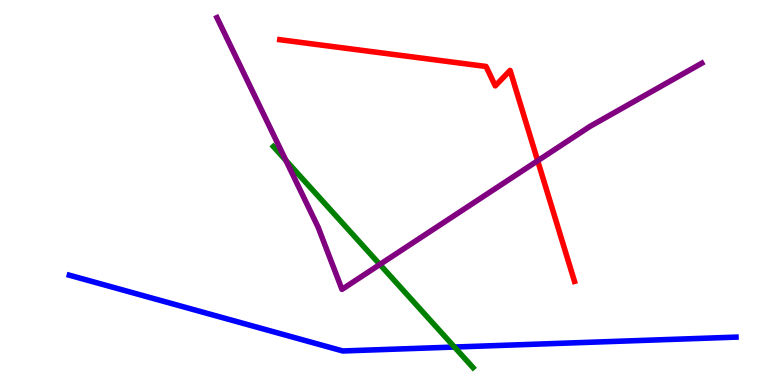[{'lines': ['blue', 'red'], 'intersections': []}, {'lines': ['green', 'red'], 'intersections': []}, {'lines': ['purple', 'red'], 'intersections': [{'x': 6.94, 'y': 5.82}]}, {'lines': ['blue', 'green'], 'intersections': [{'x': 5.86, 'y': 0.986}]}, {'lines': ['blue', 'purple'], 'intersections': []}, {'lines': ['green', 'purple'], 'intersections': [{'x': 3.69, 'y': 5.83}, {'x': 4.9, 'y': 3.13}]}]